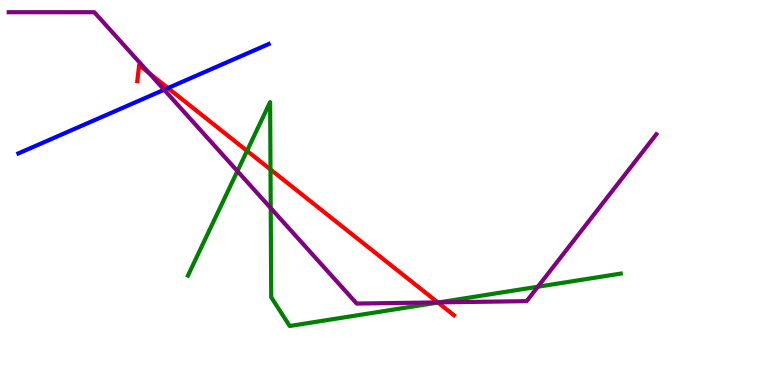[{'lines': ['blue', 'red'], 'intersections': [{'x': 2.17, 'y': 7.71}]}, {'lines': ['green', 'red'], 'intersections': [{'x': 3.19, 'y': 6.08}, {'x': 3.49, 'y': 5.6}, {'x': 5.65, 'y': 2.14}]}, {'lines': ['purple', 'red'], 'intersections': [{'x': 1.92, 'y': 8.1}, {'x': 5.65, 'y': 2.15}]}, {'lines': ['blue', 'green'], 'intersections': []}, {'lines': ['blue', 'purple'], 'intersections': [{'x': 2.12, 'y': 7.67}]}, {'lines': ['green', 'purple'], 'intersections': [{'x': 3.06, 'y': 5.56}, {'x': 3.49, 'y': 4.6}, {'x': 5.66, 'y': 2.15}, {'x': 6.94, 'y': 2.55}]}]